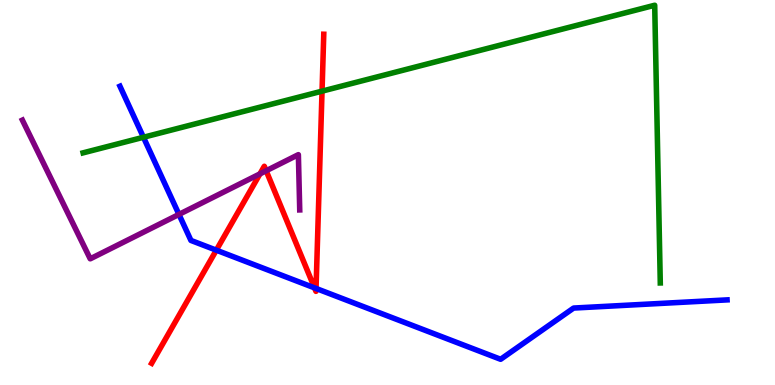[{'lines': ['blue', 'red'], 'intersections': [{'x': 2.79, 'y': 3.5}, {'x': 4.06, 'y': 2.52}, {'x': 4.08, 'y': 2.51}]}, {'lines': ['green', 'red'], 'intersections': [{'x': 4.16, 'y': 7.63}]}, {'lines': ['purple', 'red'], 'intersections': [{'x': 3.35, 'y': 5.48}, {'x': 3.43, 'y': 5.56}]}, {'lines': ['blue', 'green'], 'intersections': [{'x': 1.85, 'y': 6.43}]}, {'lines': ['blue', 'purple'], 'intersections': [{'x': 2.31, 'y': 4.43}]}, {'lines': ['green', 'purple'], 'intersections': []}]